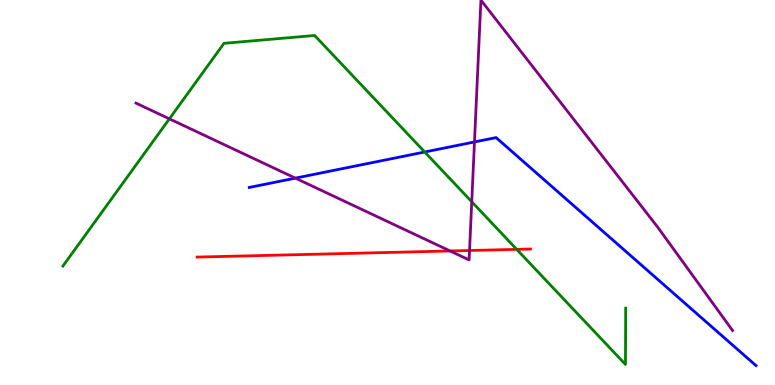[{'lines': ['blue', 'red'], 'intersections': []}, {'lines': ['green', 'red'], 'intersections': [{'x': 6.67, 'y': 3.52}]}, {'lines': ['purple', 'red'], 'intersections': [{'x': 5.81, 'y': 3.48}, {'x': 6.06, 'y': 3.49}]}, {'lines': ['blue', 'green'], 'intersections': [{'x': 5.48, 'y': 6.05}]}, {'lines': ['blue', 'purple'], 'intersections': [{'x': 3.81, 'y': 5.37}, {'x': 6.12, 'y': 6.31}]}, {'lines': ['green', 'purple'], 'intersections': [{'x': 2.19, 'y': 6.91}, {'x': 6.09, 'y': 4.76}]}]